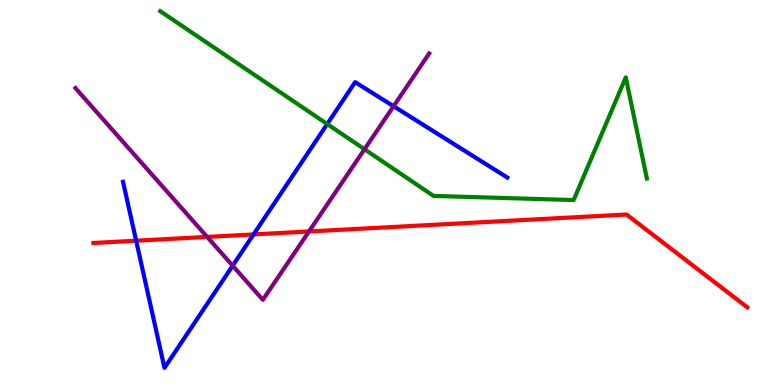[{'lines': ['blue', 'red'], 'intersections': [{'x': 1.76, 'y': 3.75}, {'x': 3.27, 'y': 3.91}]}, {'lines': ['green', 'red'], 'intersections': []}, {'lines': ['purple', 'red'], 'intersections': [{'x': 2.67, 'y': 3.85}, {'x': 3.99, 'y': 3.99}]}, {'lines': ['blue', 'green'], 'intersections': [{'x': 4.22, 'y': 6.78}]}, {'lines': ['blue', 'purple'], 'intersections': [{'x': 3.0, 'y': 3.1}, {'x': 5.08, 'y': 7.24}]}, {'lines': ['green', 'purple'], 'intersections': [{'x': 4.7, 'y': 6.12}]}]